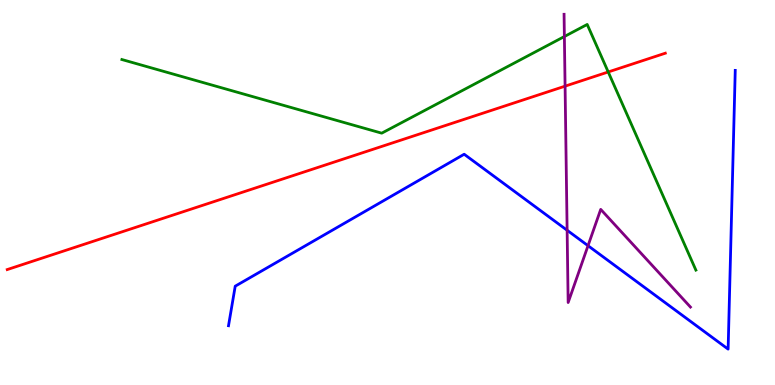[{'lines': ['blue', 'red'], 'intersections': []}, {'lines': ['green', 'red'], 'intersections': [{'x': 7.85, 'y': 8.13}]}, {'lines': ['purple', 'red'], 'intersections': [{'x': 7.29, 'y': 7.76}]}, {'lines': ['blue', 'green'], 'intersections': []}, {'lines': ['blue', 'purple'], 'intersections': [{'x': 7.32, 'y': 4.02}, {'x': 7.59, 'y': 3.62}]}, {'lines': ['green', 'purple'], 'intersections': [{'x': 7.28, 'y': 9.05}]}]